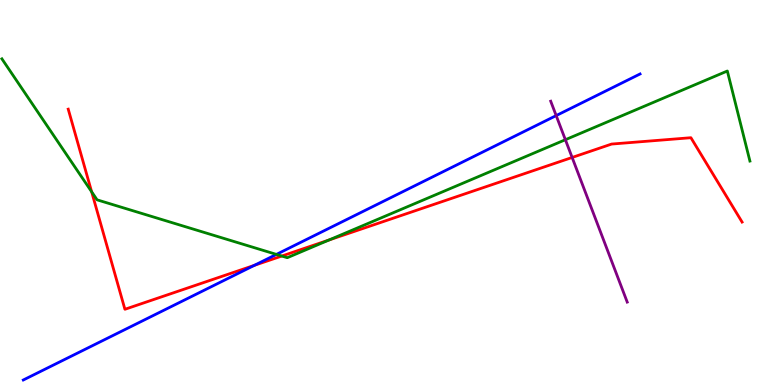[{'lines': ['blue', 'red'], 'intersections': [{'x': 3.28, 'y': 3.11}]}, {'lines': ['green', 'red'], 'intersections': [{'x': 1.18, 'y': 5.02}, {'x': 3.64, 'y': 3.35}, {'x': 4.24, 'y': 3.77}]}, {'lines': ['purple', 'red'], 'intersections': [{'x': 7.38, 'y': 5.91}]}, {'lines': ['blue', 'green'], 'intersections': [{'x': 3.57, 'y': 3.39}]}, {'lines': ['blue', 'purple'], 'intersections': [{'x': 7.18, 'y': 7.0}]}, {'lines': ['green', 'purple'], 'intersections': [{'x': 7.3, 'y': 6.37}]}]